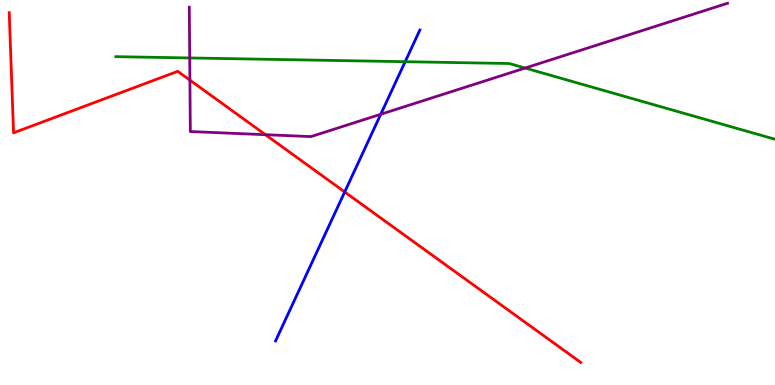[{'lines': ['blue', 'red'], 'intersections': [{'x': 4.45, 'y': 5.01}]}, {'lines': ['green', 'red'], 'intersections': []}, {'lines': ['purple', 'red'], 'intersections': [{'x': 2.45, 'y': 7.92}, {'x': 3.42, 'y': 6.5}]}, {'lines': ['blue', 'green'], 'intersections': [{'x': 5.23, 'y': 8.4}]}, {'lines': ['blue', 'purple'], 'intersections': [{'x': 4.91, 'y': 7.03}]}, {'lines': ['green', 'purple'], 'intersections': [{'x': 2.45, 'y': 8.49}, {'x': 6.78, 'y': 8.23}]}]